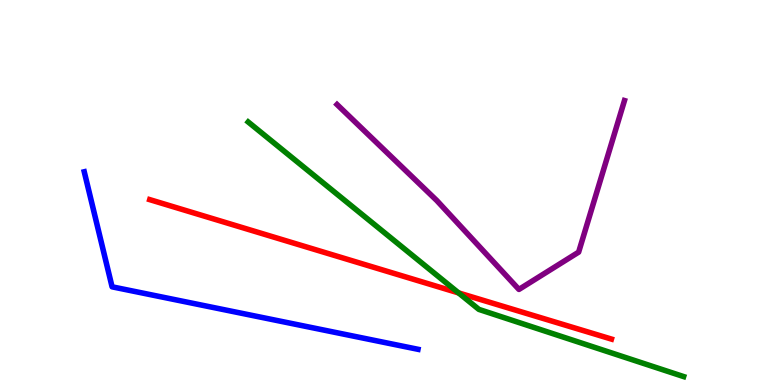[{'lines': ['blue', 'red'], 'intersections': []}, {'lines': ['green', 'red'], 'intersections': [{'x': 5.92, 'y': 2.39}]}, {'lines': ['purple', 'red'], 'intersections': []}, {'lines': ['blue', 'green'], 'intersections': []}, {'lines': ['blue', 'purple'], 'intersections': []}, {'lines': ['green', 'purple'], 'intersections': []}]